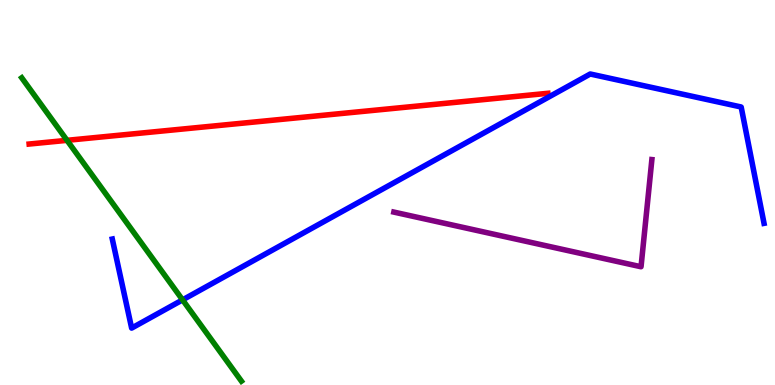[{'lines': ['blue', 'red'], 'intersections': []}, {'lines': ['green', 'red'], 'intersections': [{'x': 0.865, 'y': 6.35}]}, {'lines': ['purple', 'red'], 'intersections': []}, {'lines': ['blue', 'green'], 'intersections': [{'x': 2.36, 'y': 2.21}]}, {'lines': ['blue', 'purple'], 'intersections': []}, {'lines': ['green', 'purple'], 'intersections': []}]